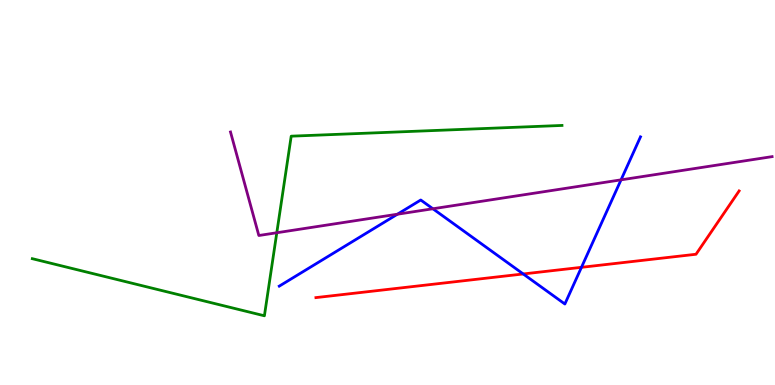[{'lines': ['blue', 'red'], 'intersections': [{'x': 6.75, 'y': 2.88}, {'x': 7.5, 'y': 3.06}]}, {'lines': ['green', 'red'], 'intersections': []}, {'lines': ['purple', 'red'], 'intersections': []}, {'lines': ['blue', 'green'], 'intersections': []}, {'lines': ['blue', 'purple'], 'intersections': [{'x': 5.13, 'y': 4.44}, {'x': 5.59, 'y': 4.58}, {'x': 8.01, 'y': 5.33}]}, {'lines': ['green', 'purple'], 'intersections': [{'x': 3.57, 'y': 3.95}]}]